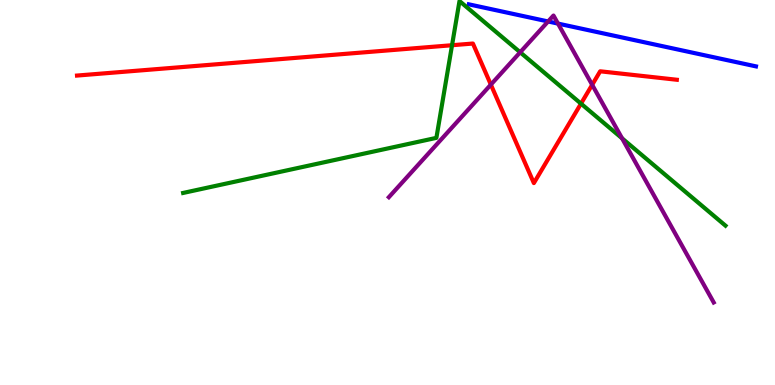[{'lines': ['blue', 'red'], 'intersections': []}, {'lines': ['green', 'red'], 'intersections': [{'x': 5.83, 'y': 8.83}, {'x': 7.5, 'y': 7.31}]}, {'lines': ['purple', 'red'], 'intersections': [{'x': 6.33, 'y': 7.8}, {'x': 7.64, 'y': 7.8}]}, {'lines': ['blue', 'green'], 'intersections': []}, {'lines': ['blue', 'purple'], 'intersections': [{'x': 7.07, 'y': 9.44}, {'x': 7.2, 'y': 9.39}]}, {'lines': ['green', 'purple'], 'intersections': [{'x': 6.71, 'y': 8.64}, {'x': 8.03, 'y': 6.41}]}]